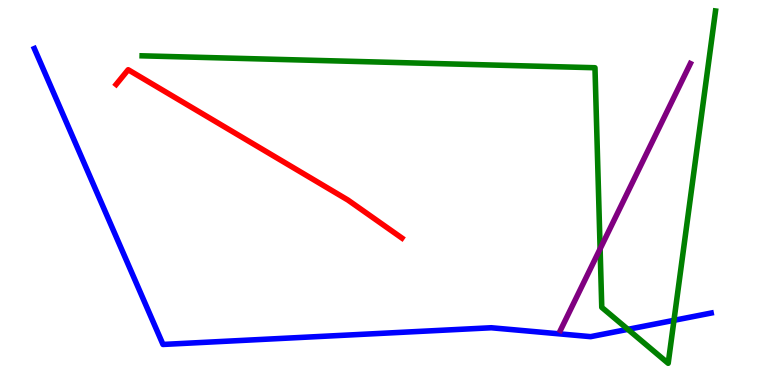[{'lines': ['blue', 'red'], 'intersections': []}, {'lines': ['green', 'red'], 'intersections': []}, {'lines': ['purple', 'red'], 'intersections': []}, {'lines': ['blue', 'green'], 'intersections': [{'x': 8.1, 'y': 1.45}, {'x': 8.7, 'y': 1.68}]}, {'lines': ['blue', 'purple'], 'intersections': []}, {'lines': ['green', 'purple'], 'intersections': [{'x': 7.74, 'y': 3.54}]}]